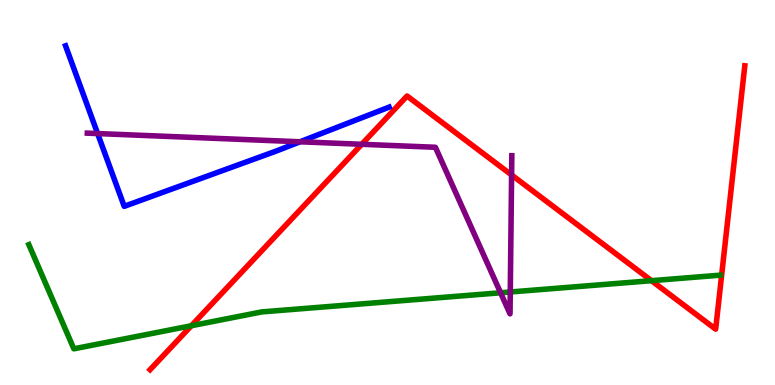[{'lines': ['blue', 'red'], 'intersections': []}, {'lines': ['green', 'red'], 'intersections': [{'x': 2.47, 'y': 1.54}, {'x': 8.41, 'y': 2.71}]}, {'lines': ['purple', 'red'], 'intersections': [{'x': 4.67, 'y': 6.25}, {'x': 6.6, 'y': 5.46}]}, {'lines': ['blue', 'green'], 'intersections': []}, {'lines': ['blue', 'purple'], 'intersections': [{'x': 1.26, 'y': 6.53}, {'x': 3.87, 'y': 6.32}]}, {'lines': ['green', 'purple'], 'intersections': [{'x': 6.46, 'y': 2.4}, {'x': 6.58, 'y': 2.42}]}]